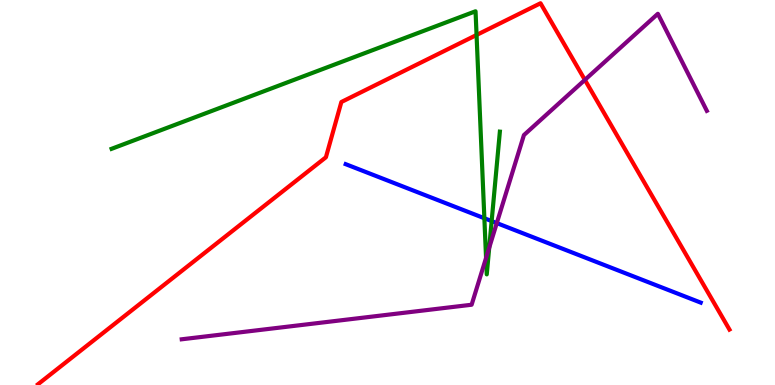[{'lines': ['blue', 'red'], 'intersections': []}, {'lines': ['green', 'red'], 'intersections': [{'x': 6.15, 'y': 9.09}]}, {'lines': ['purple', 'red'], 'intersections': [{'x': 7.55, 'y': 7.93}]}, {'lines': ['blue', 'green'], 'intersections': [{'x': 6.25, 'y': 4.33}, {'x': 6.34, 'y': 4.26}]}, {'lines': ['blue', 'purple'], 'intersections': [{'x': 6.41, 'y': 4.21}]}, {'lines': ['green', 'purple'], 'intersections': [{'x': 6.27, 'y': 3.3}, {'x': 6.31, 'y': 3.57}]}]